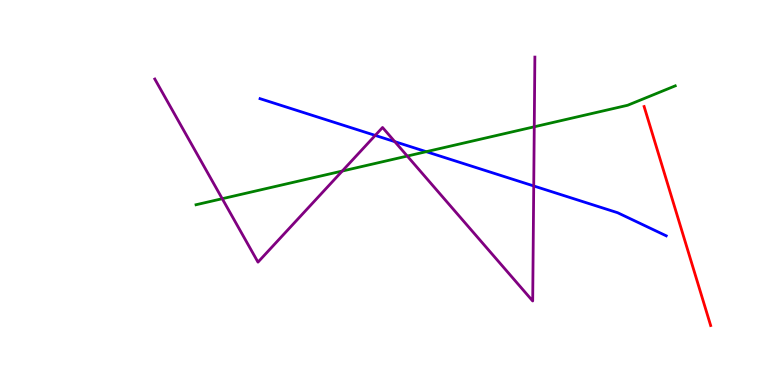[{'lines': ['blue', 'red'], 'intersections': []}, {'lines': ['green', 'red'], 'intersections': []}, {'lines': ['purple', 'red'], 'intersections': []}, {'lines': ['blue', 'green'], 'intersections': [{'x': 5.5, 'y': 6.06}]}, {'lines': ['blue', 'purple'], 'intersections': [{'x': 4.84, 'y': 6.48}, {'x': 5.09, 'y': 6.32}, {'x': 6.89, 'y': 5.17}]}, {'lines': ['green', 'purple'], 'intersections': [{'x': 2.87, 'y': 4.84}, {'x': 4.42, 'y': 5.56}, {'x': 5.26, 'y': 5.95}, {'x': 6.89, 'y': 6.71}]}]